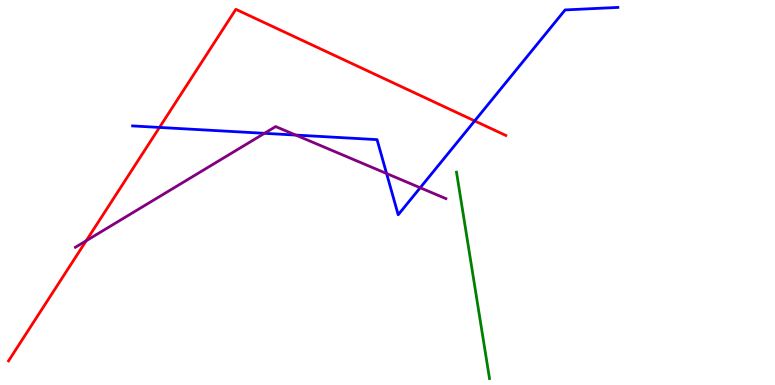[{'lines': ['blue', 'red'], 'intersections': [{'x': 2.06, 'y': 6.69}, {'x': 6.12, 'y': 6.86}]}, {'lines': ['green', 'red'], 'intersections': []}, {'lines': ['purple', 'red'], 'intersections': [{'x': 1.11, 'y': 3.75}]}, {'lines': ['blue', 'green'], 'intersections': []}, {'lines': ['blue', 'purple'], 'intersections': [{'x': 3.41, 'y': 6.54}, {'x': 3.82, 'y': 6.49}, {'x': 4.99, 'y': 5.49}, {'x': 5.42, 'y': 5.12}]}, {'lines': ['green', 'purple'], 'intersections': []}]